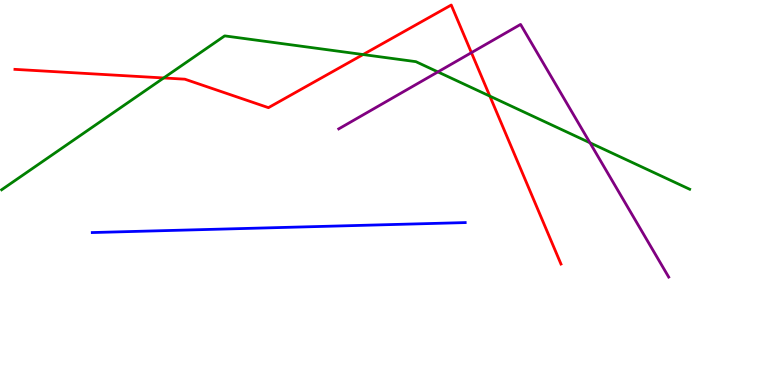[{'lines': ['blue', 'red'], 'intersections': []}, {'lines': ['green', 'red'], 'intersections': [{'x': 2.11, 'y': 7.98}, {'x': 4.68, 'y': 8.58}, {'x': 6.32, 'y': 7.5}]}, {'lines': ['purple', 'red'], 'intersections': [{'x': 6.08, 'y': 8.63}]}, {'lines': ['blue', 'green'], 'intersections': []}, {'lines': ['blue', 'purple'], 'intersections': []}, {'lines': ['green', 'purple'], 'intersections': [{'x': 5.65, 'y': 8.13}, {'x': 7.61, 'y': 6.29}]}]